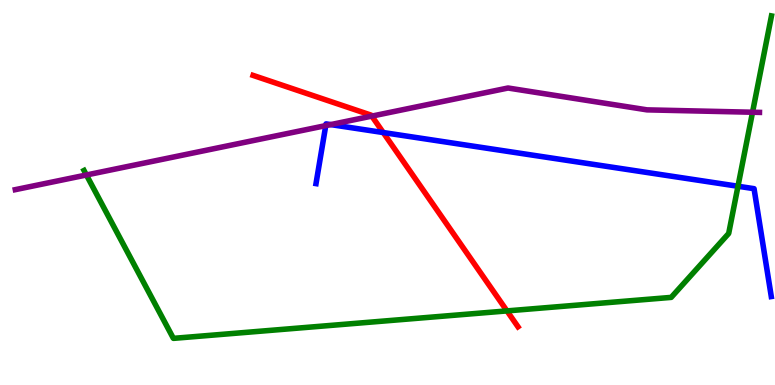[{'lines': ['blue', 'red'], 'intersections': [{'x': 4.94, 'y': 6.56}]}, {'lines': ['green', 'red'], 'intersections': [{'x': 6.54, 'y': 1.92}]}, {'lines': ['purple', 'red'], 'intersections': [{'x': 4.8, 'y': 6.98}]}, {'lines': ['blue', 'green'], 'intersections': [{'x': 9.52, 'y': 5.16}]}, {'lines': ['blue', 'purple'], 'intersections': [{'x': 4.2, 'y': 6.74}, {'x': 4.27, 'y': 6.76}]}, {'lines': ['green', 'purple'], 'intersections': [{'x': 1.12, 'y': 5.45}, {'x': 9.71, 'y': 7.08}]}]